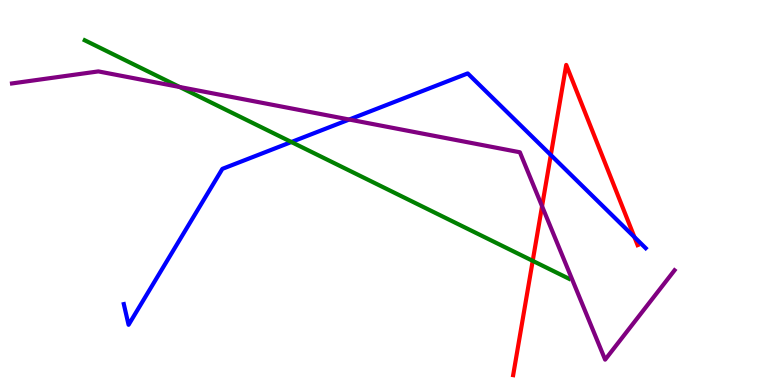[{'lines': ['blue', 'red'], 'intersections': [{'x': 7.11, 'y': 5.97}, {'x': 8.19, 'y': 3.84}]}, {'lines': ['green', 'red'], 'intersections': [{'x': 6.87, 'y': 3.22}]}, {'lines': ['purple', 'red'], 'intersections': [{'x': 6.99, 'y': 4.64}]}, {'lines': ['blue', 'green'], 'intersections': [{'x': 3.76, 'y': 6.31}]}, {'lines': ['blue', 'purple'], 'intersections': [{'x': 4.51, 'y': 6.9}]}, {'lines': ['green', 'purple'], 'intersections': [{'x': 2.32, 'y': 7.74}]}]